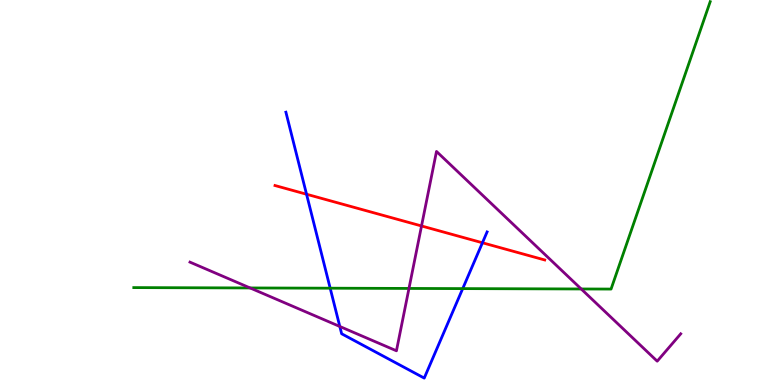[{'lines': ['blue', 'red'], 'intersections': [{'x': 3.96, 'y': 4.95}, {'x': 6.22, 'y': 3.69}]}, {'lines': ['green', 'red'], 'intersections': []}, {'lines': ['purple', 'red'], 'intersections': [{'x': 5.44, 'y': 4.13}]}, {'lines': ['blue', 'green'], 'intersections': [{'x': 4.26, 'y': 2.51}, {'x': 5.97, 'y': 2.5}]}, {'lines': ['blue', 'purple'], 'intersections': [{'x': 4.38, 'y': 1.52}]}, {'lines': ['green', 'purple'], 'intersections': [{'x': 3.23, 'y': 2.52}, {'x': 5.28, 'y': 2.51}, {'x': 7.5, 'y': 2.49}]}]